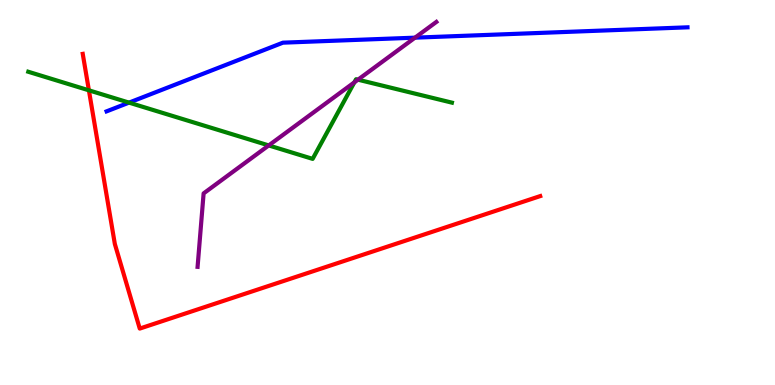[{'lines': ['blue', 'red'], 'intersections': []}, {'lines': ['green', 'red'], 'intersections': [{'x': 1.15, 'y': 7.65}]}, {'lines': ['purple', 'red'], 'intersections': []}, {'lines': ['blue', 'green'], 'intersections': [{'x': 1.66, 'y': 7.33}]}, {'lines': ['blue', 'purple'], 'intersections': [{'x': 5.36, 'y': 9.02}]}, {'lines': ['green', 'purple'], 'intersections': [{'x': 3.47, 'y': 6.22}, {'x': 4.57, 'y': 7.86}, {'x': 4.62, 'y': 7.93}]}]